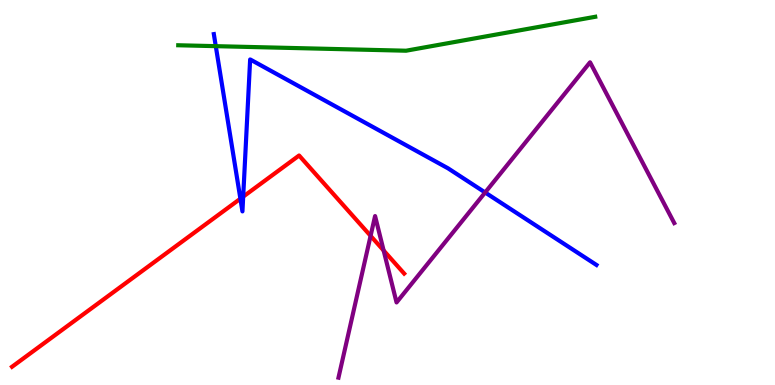[{'lines': ['blue', 'red'], 'intersections': [{'x': 3.1, 'y': 4.84}, {'x': 3.14, 'y': 4.89}]}, {'lines': ['green', 'red'], 'intersections': []}, {'lines': ['purple', 'red'], 'intersections': [{'x': 4.78, 'y': 3.87}, {'x': 4.95, 'y': 3.49}]}, {'lines': ['blue', 'green'], 'intersections': [{'x': 2.78, 'y': 8.8}]}, {'lines': ['blue', 'purple'], 'intersections': [{'x': 6.26, 'y': 5.0}]}, {'lines': ['green', 'purple'], 'intersections': []}]